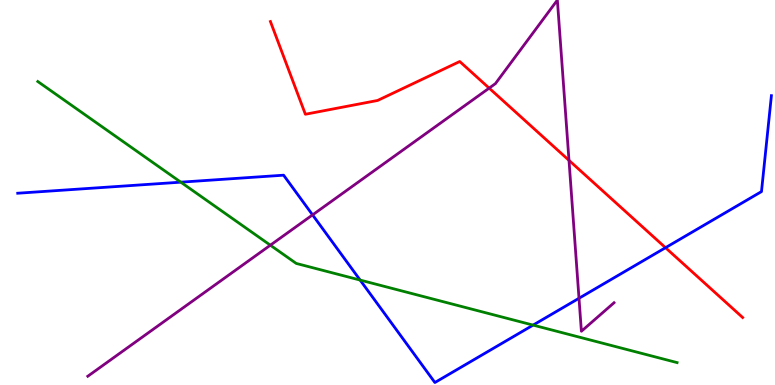[{'lines': ['blue', 'red'], 'intersections': [{'x': 8.59, 'y': 3.57}]}, {'lines': ['green', 'red'], 'intersections': []}, {'lines': ['purple', 'red'], 'intersections': [{'x': 6.31, 'y': 7.71}, {'x': 7.34, 'y': 5.83}]}, {'lines': ['blue', 'green'], 'intersections': [{'x': 2.33, 'y': 5.27}, {'x': 4.65, 'y': 2.73}, {'x': 6.88, 'y': 1.56}]}, {'lines': ['blue', 'purple'], 'intersections': [{'x': 4.03, 'y': 4.42}, {'x': 7.47, 'y': 2.25}]}, {'lines': ['green', 'purple'], 'intersections': [{'x': 3.49, 'y': 3.63}]}]